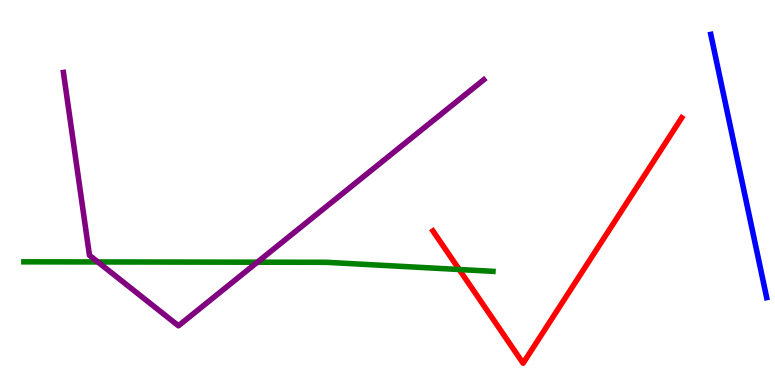[{'lines': ['blue', 'red'], 'intersections': []}, {'lines': ['green', 'red'], 'intersections': [{'x': 5.93, 'y': 3.0}]}, {'lines': ['purple', 'red'], 'intersections': []}, {'lines': ['blue', 'green'], 'intersections': []}, {'lines': ['blue', 'purple'], 'intersections': []}, {'lines': ['green', 'purple'], 'intersections': [{'x': 1.26, 'y': 3.2}, {'x': 3.32, 'y': 3.19}]}]